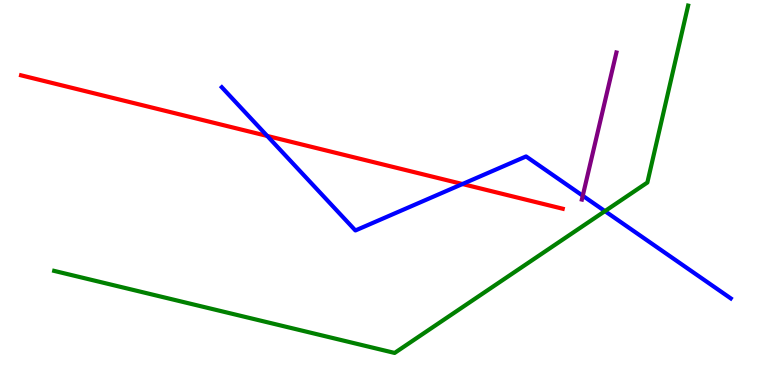[{'lines': ['blue', 'red'], 'intersections': [{'x': 3.45, 'y': 6.47}, {'x': 5.97, 'y': 5.22}]}, {'lines': ['green', 'red'], 'intersections': []}, {'lines': ['purple', 'red'], 'intersections': []}, {'lines': ['blue', 'green'], 'intersections': [{'x': 7.81, 'y': 4.52}]}, {'lines': ['blue', 'purple'], 'intersections': [{'x': 7.52, 'y': 4.92}]}, {'lines': ['green', 'purple'], 'intersections': []}]